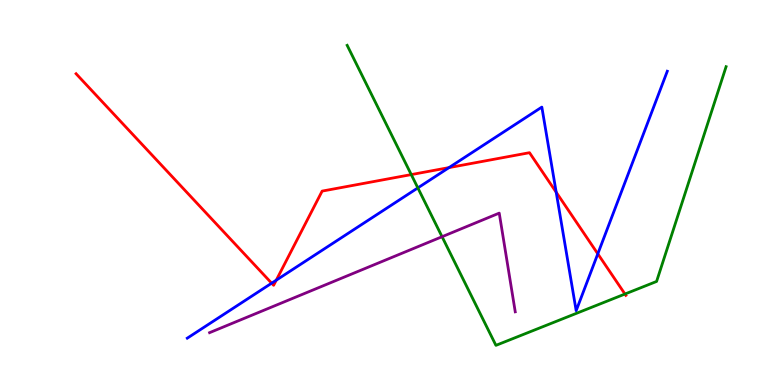[{'lines': ['blue', 'red'], 'intersections': [{'x': 3.51, 'y': 2.64}, {'x': 3.56, 'y': 2.72}, {'x': 5.79, 'y': 5.65}, {'x': 7.18, 'y': 5.01}, {'x': 7.71, 'y': 3.41}]}, {'lines': ['green', 'red'], 'intersections': [{'x': 5.31, 'y': 5.47}, {'x': 8.06, 'y': 2.36}]}, {'lines': ['purple', 'red'], 'intersections': []}, {'lines': ['blue', 'green'], 'intersections': [{'x': 5.39, 'y': 5.12}]}, {'lines': ['blue', 'purple'], 'intersections': []}, {'lines': ['green', 'purple'], 'intersections': [{'x': 5.7, 'y': 3.85}]}]